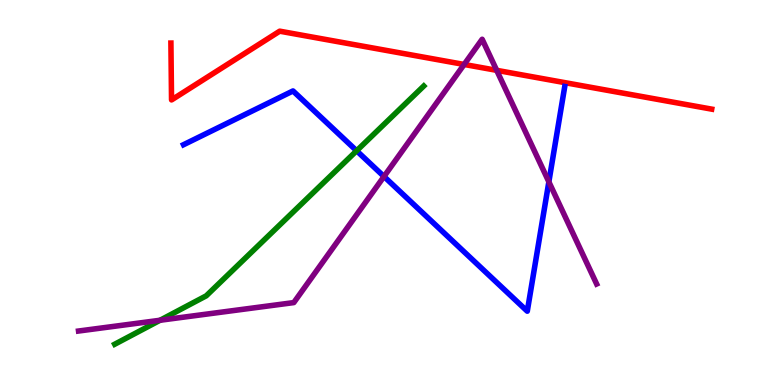[{'lines': ['blue', 'red'], 'intersections': []}, {'lines': ['green', 'red'], 'intersections': []}, {'lines': ['purple', 'red'], 'intersections': [{'x': 5.99, 'y': 8.33}, {'x': 6.41, 'y': 8.17}]}, {'lines': ['blue', 'green'], 'intersections': [{'x': 4.6, 'y': 6.08}]}, {'lines': ['blue', 'purple'], 'intersections': [{'x': 4.95, 'y': 5.42}, {'x': 7.08, 'y': 5.28}]}, {'lines': ['green', 'purple'], 'intersections': [{'x': 2.06, 'y': 1.68}]}]